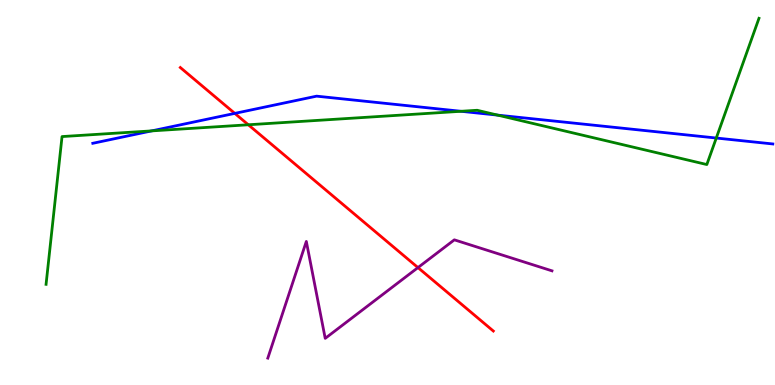[{'lines': ['blue', 'red'], 'intersections': [{'x': 3.03, 'y': 7.05}]}, {'lines': ['green', 'red'], 'intersections': [{'x': 3.2, 'y': 6.76}]}, {'lines': ['purple', 'red'], 'intersections': [{'x': 5.39, 'y': 3.05}]}, {'lines': ['blue', 'green'], 'intersections': [{'x': 1.96, 'y': 6.6}, {'x': 5.95, 'y': 7.11}, {'x': 6.42, 'y': 7.01}, {'x': 9.24, 'y': 6.41}]}, {'lines': ['blue', 'purple'], 'intersections': []}, {'lines': ['green', 'purple'], 'intersections': []}]